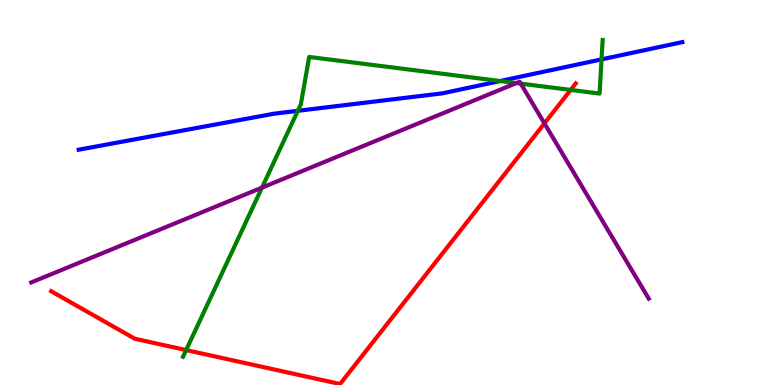[{'lines': ['blue', 'red'], 'intersections': []}, {'lines': ['green', 'red'], 'intersections': [{'x': 2.4, 'y': 0.907}, {'x': 7.36, 'y': 7.66}]}, {'lines': ['purple', 'red'], 'intersections': [{'x': 7.02, 'y': 6.8}]}, {'lines': ['blue', 'green'], 'intersections': [{'x': 3.84, 'y': 7.12}, {'x': 6.45, 'y': 7.9}, {'x': 7.76, 'y': 8.46}]}, {'lines': ['blue', 'purple'], 'intersections': []}, {'lines': ['green', 'purple'], 'intersections': [{'x': 3.38, 'y': 5.13}, {'x': 6.66, 'y': 7.84}, {'x': 6.72, 'y': 7.83}]}]